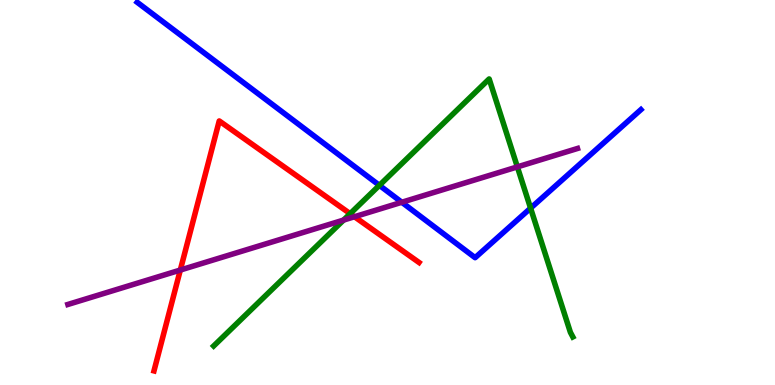[{'lines': ['blue', 'red'], 'intersections': []}, {'lines': ['green', 'red'], 'intersections': [{'x': 4.52, 'y': 4.45}]}, {'lines': ['purple', 'red'], 'intersections': [{'x': 2.33, 'y': 2.99}, {'x': 4.57, 'y': 4.37}]}, {'lines': ['blue', 'green'], 'intersections': [{'x': 4.9, 'y': 5.19}, {'x': 6.85, 'y': 4.59}]}, {'lines': ['blue', 'purple'], 'intersections': [{'x': 5.18, 'y': 4.75}]}, {'lines': ['green', 'purple'], 'intersections': [{'x': 4.43, 'y': 4.28}, {'x': 6.68, 'y': 5.67}]}]